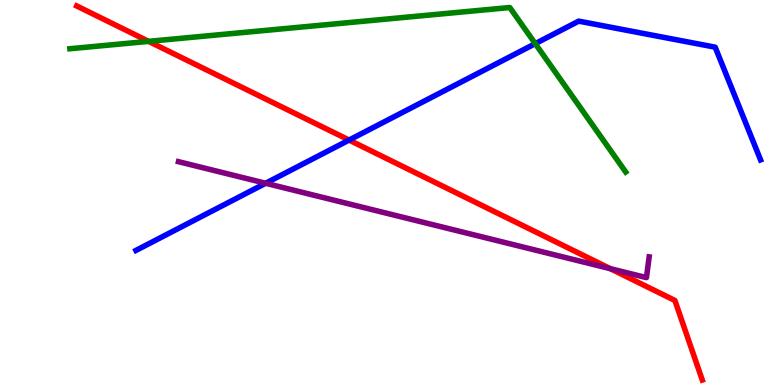[{'lines': ['blue', 'red'], 'intersections': [{'x': 4.5, 'y': 6.36}]}, {'lines': ['green', 'red'], 'intersections': [{'x': 1.92, 'y': 8.93}]}, {'lines': ['purple', 'red'], 'intersections': [{'x': 7.87, 'y': 3.02}]}, {'lines': ['blue', 'green'], 'intersections': [{'x': 6.91, 'y': 8.87}]}, {'lines': ['blue', 'purple'], 'intersections': [{'x': 3.43, 'y': 5.24}]}, {'lines': ['green', 'purple'], 'intersections': []}]